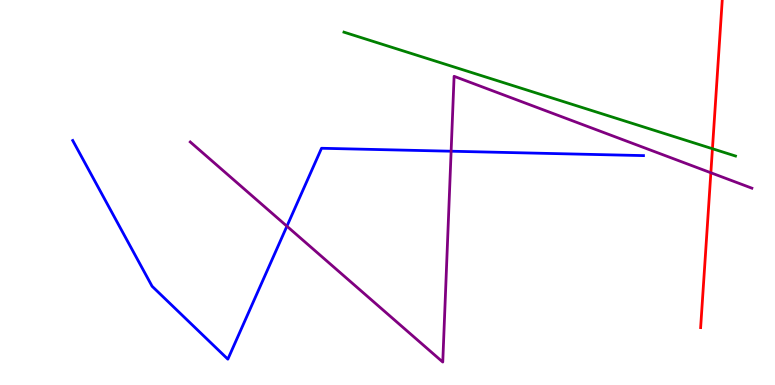[{'lines': ['blue', 'red'], 'intersections': []}, {'lines': ['green', 'red'], 'intersections': [{'x': 9.19, 'y': 6.14}]}, {'lines': ['purple', 'red'], 'intersections': [{'x': 9.17, 'y': 5.51}]}, {'lines': ['blue', 'green'], 'intersections': []}, {'lines': ['blue', 'purple'], 'intersections': [{'x': 3.7, 'y': 4.12}, {'x': 5.82, 'y': 6.07}]}, {'lines': ['green', 'purple'], 'intersections': []}]